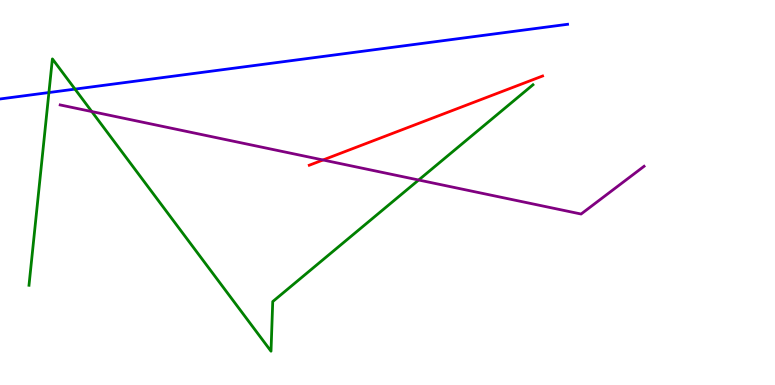[{'lines': ['blue', 'red'], 'intersections': []}, {'lines': ['green', 'red'], 'intersections': []}, {'lines': ['purple', 'red'], 'intersections': [{'x': 4.17, 'y': 5.84}]}, {'lines': ['blue', 'green'], 'intersections': [{'x': 0.631, 'y': 7.6}, {'x': 0.968, 'y': 7.69}]}, {'lines': ['blue', 'purple'], 'intersections': []}, {'lines': ['green', 'purple'], 'intersections': [{'x': 1.18, 'y': 7.1}, {'x': 5.4, 'y': 5.32}]}]